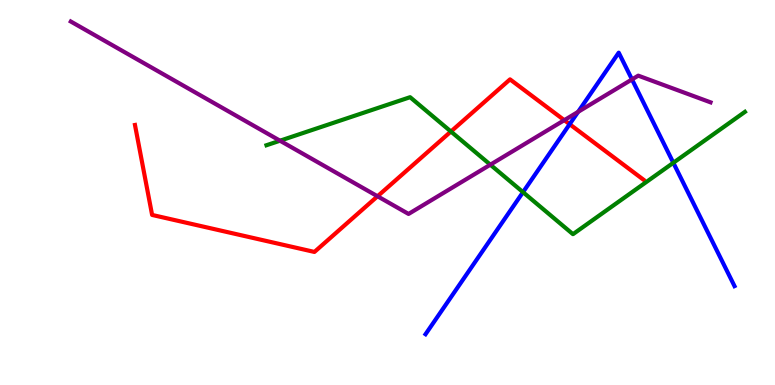[{'lines': ['blue', 'red'], 'intersections': [{'x': 7.35, 'y': 6.77}]}, {'lines': ['green', 'red'], 'intersections': [{'x': 5.82, 'y': 6.58}]}, {'lines': ['purple', 'red'], 'intersections': [{'x': 4.87, 'y': 4.9}, {'x': 7.28, 'y': 6.88}]}, {'lines': ['blue', 'green'], 'intersections': [{'x': 6.75, 'y': 5.01}, {'x': 8.69, 'y': 5.77}]}, {'lines': ['blue', 'purple'], 'intersections': [{'x': 7.46, 'y': 7.09}, {'x': 8.15, 'y': 7.94}]}, {'lines': ['green', 'purple'], 'intersections': [{'x': 3.61, 'y': 6.35}, {'x': 6.33, 'y': 5.72}]}]